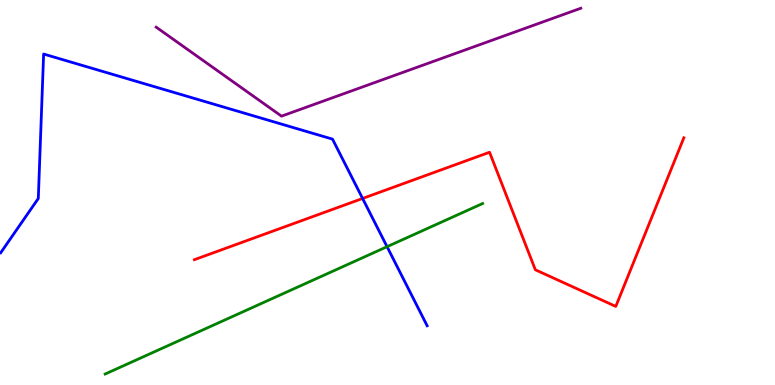[{'lines': ['blue', 'red'], 'intersections': [{'x': 4.68, 'y': 4.85}]}, {'lines': ['green', 'red'], 'intersections': []}, {'lines': ['purple', 'red'], 'intersections': []}, {'lines': ['blue', 'green'], 'intersections': [{'x': 4.99, 'y': 3.59}]}, {'lines': ['blue', 'purple'], 'intersections': []}, {'lines': ['green', 'purple'], 'intersections': []}]